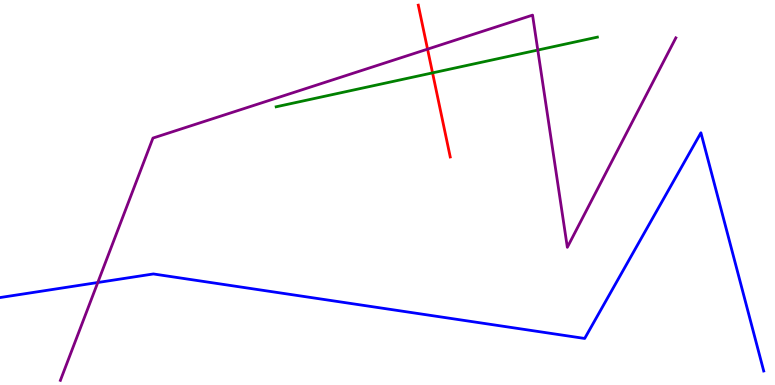[{'lines': ['blue', 'red'], 'intersections': []}, {'lines': ['green', 'red'], 'intersections': [{'x': 5.58, 'y': 8.11}]}, {'lines': ['purple', 'red'], 'intersections': [{'x': 5.52, 'y': 8.72}]}, {'lines': ['blue', 'green'], 'intersections': []}, {'lines': ['blue', 'purple'], 'intersections': [{'x': 1.26, 'y': 2.66}]}, {'lines': ['green', 'purple'], 'intersections': [{'x': 6.94, 'y': 8.7}]}]